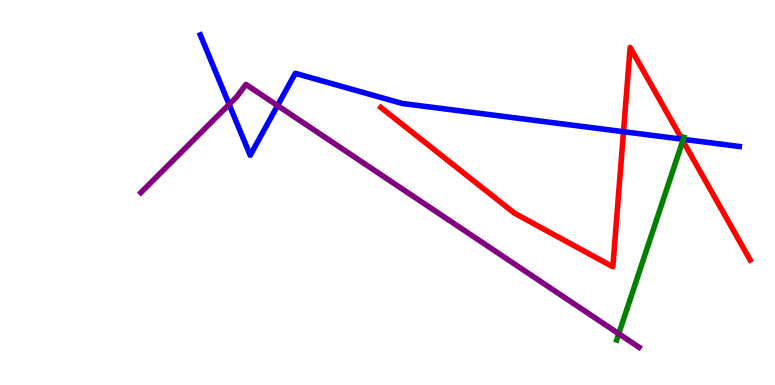[{'lines': ['blue', 'red'], 'intersections': [{'x': 8.05, 'y': 6.58}, {'x': 8.8, 'y': 6.39}]}, {'lines': ['green', 'red'], 'intersections': [{'x': 8.81, 'y': 6.34}]}, {'lines': ['purple', 'red'], 'intersections': []}, {'lines': ['blue', 'green'], 'intersections': [{'x': 8.82, 'y': 6.38}]}, {'lines': ['blue', 'purple'], 'intersections': [{'x': 2.96, 'y': 7.29}, {'x': 3.58, 'y': 7.26}]}, {'lines': ['green', 'purple'], 'intersections': [{'x': 7.98, 'y': 1.33}]}]